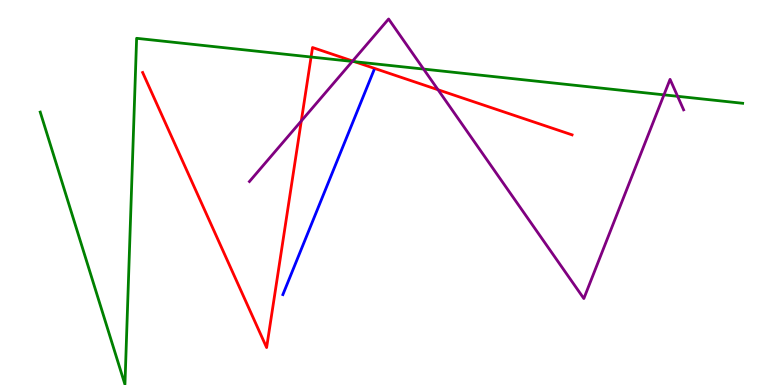[{'lines': ['blue', 'red'], 'intersections': []}, {'lines': ['green', 'red'], 'intersections': [{'x': 4.01, 'y': 8.52}, {'x': 4.58, 'y': 8.4}]}, {'lines': ['purple', 'red'], 'intersections': [{'x': 3.89, 'y': 6.86}, {'x': 4.55, 'y': 8.42}, {'x': 5.65, 'y': 7.67}]}, {'lines': ['blue', 'green'], 'intersections': []}, {'lines': ['blue', 'purple'], 'intersections': []}, {'lines': ['green', 'purple'], 'intersections': [{'x': 4.55, 'y': 8.4}, {'x': 5.47, 'y': 8.21}, {'x': 8.57, 'y': 7.54}, {'x': 8.74, 'y': 7.5}]}]